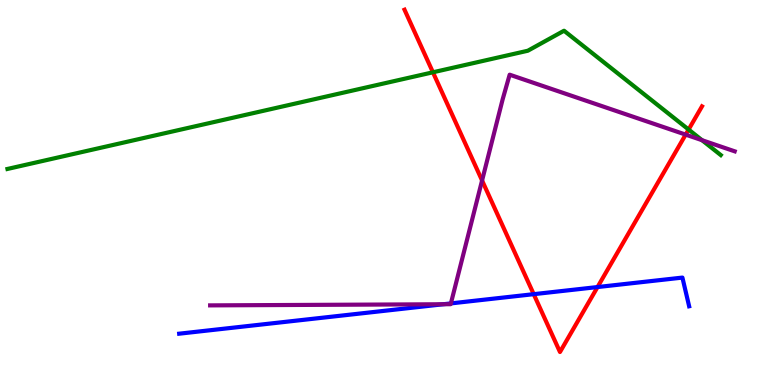[{'lines': ['blue', 'red'], 'intersections': [{'x': 6.89, 'y': 2.36}, {'x': 7.71, 'y': 2.54}]}, {'lines': ['green', 'red'], 'intersections': [{'x': 5.59, 'y': 8.12}, {'x': 8.89, 'y': 6.64}]}, {'lines': ['purple', 'red'], 'intersections': [{'x': 6.22, 'y': 5.31}, {'x': 8.85, 'y': 6.5}]}, {'lines': ['blue', 'green'], 'intersections': []}, {'lines': ['blue', 'purple'], 'intersections': [{'x': 5.72, 'y': 2.1}, {'x': 5.82, 'y': 2.12}]}, {'lines': ['green', 'purple'], 'intersections': [{'x': 9.06, 'y': 6.36}]}]